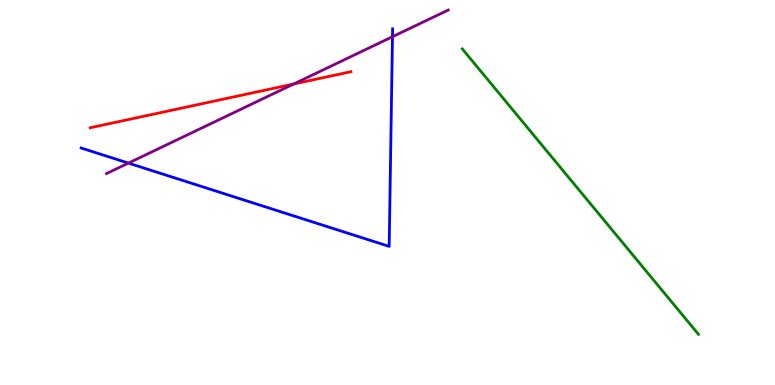[{'lines': ['blue', 'red'], 'intersections': []}, {'lines': ['green', 'red'], 'intersections': []}, {'lines': ['purple', 'red'], 'intersections': [{'x': 3.79, 'y': 7.82}]}, {'lines': ['blue', 'green'], 'intersections': []}, {'lines': ['blue', 'purple'], 'intersections': [{'x': 1.66, 'y': 5.76}, {'x': 5.06, 'y': 9.05}]}, {'lines': ['green', 'purple'], 'intersections': []}]